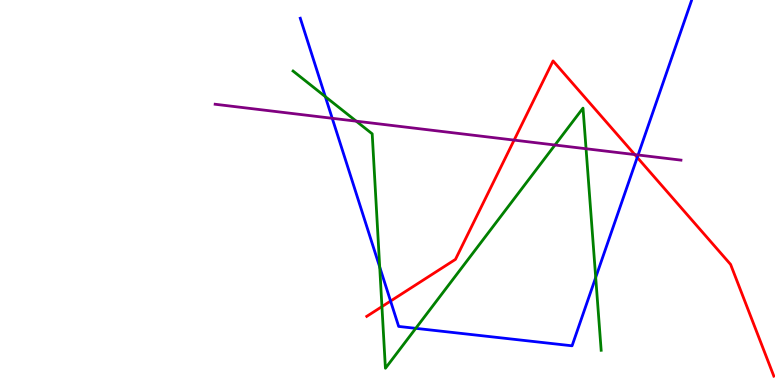[{'lines': ['blue', 'red'], 'intersections': [{'x': 5.04, 'y': 2.18}, {'x': 8.22, 'y': 5.91}]}, {'lines': ['green', 'red'], 'intersections': [{'x': 4.93, 'y': 2.04}]}, {'lines': ['purple', 'red'], 'intersections': [{'x': 6.63, 'y': 6.36}, {'x': 8.19, 'y': 5.98}]}, {'lines': ['blue', 'green'], 'intersections': [{'x': 4.2, 'y': 7.49}, {'x': 4.9, 'y': 3.06}, {'x': 5.36, 'y': 1.47}, {'x': 7.69, 'y': 2.79}]}, {'lines': ['blue', 'purple'], 'intersections': [{'x': 4.29, 'y': 6.93}, {'x': 8.23, 'y': 5.97}]}, {'lines': ['green', 'purple'], 'intersections': [{'x': 4.6, 'y': 6.85}, {'x': 7.16, 'y': 6.23}, {'x': 7.56, 'y': 6.14}]}]